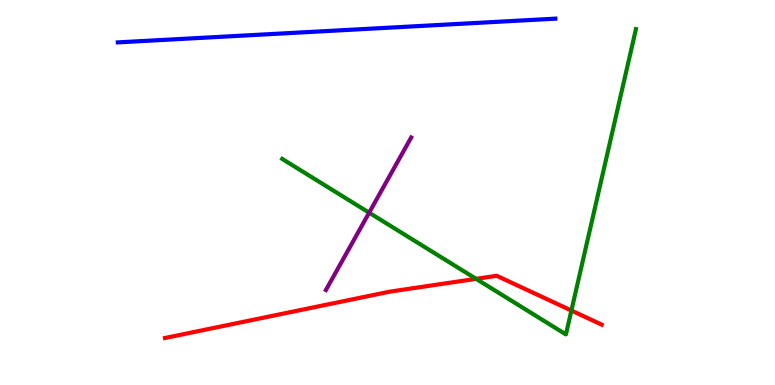[{'lines': ['blue', 'red'], 'intersections': []}, {'lines': ['green', 'red'], 'intersections': [{'x': 6.14, 'y': 2.76}, {'x': 7.37, 'y': 1.93}]}, {'lines': ['purple', 'red'], 'intersections': []}, {'lines': ['blue', 'green'], 'intersections': []}, {'lines': ['blue', 'purple'], 'intersections': []}, {'lines': ['green', 'purple'], 'intersections': [{'x': 4.76, 'y': 4.48}]}]